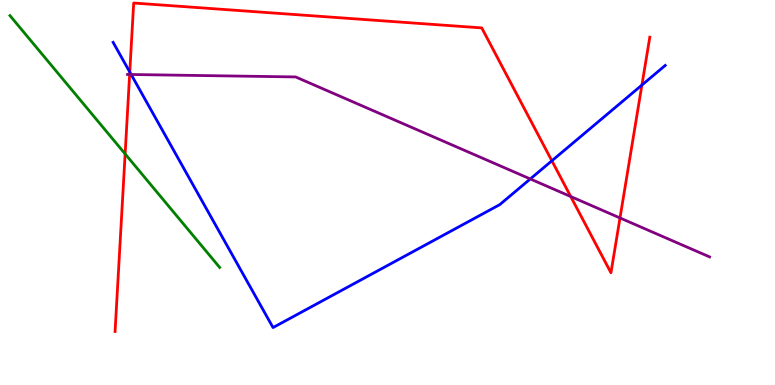[{'lines': ['blue', 'red'], 'intersections': [{'x': 1.67, 'y': 8.13}, {'x': 7.12, 'y': 5.82}, {'x': 8.28, 'y': 7.79}]}, {'lines': ['green', 'red'], 'intersections': [{'x': 1.61, 'y': 6.0}]}, {'lines': ['purple', 'red'], 'intersections': [{'x': 1.67, 'y': 8.07}, {'x': 7.36, 'y': 4.9}, {'x': 8.0, 'y': 4.34}]}, {'lines': ['blue', 'green'], 'intersections': []}, {'lines': ['blue', 'purple'], 'intersections': [{'x': 1.69, 'y': 8.07}, {'x': 6.84, 'y': 5.35}]}, {'lines': ['green', 'purple'], 'intersections': []}]